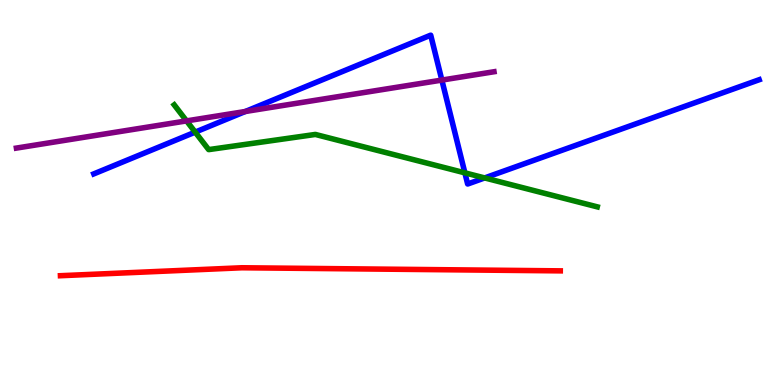[{'lines': ['blue', 'red'], 'intersections': []}, {'lines': ['green', 'red'], 'intersections': []}, {'lines': ['purple', 'red'], 'intersections': []}, {'lines': ['blue', 'green'], 'intersections': [{'x': 2.52, 'y': 6.57}, {'x': 6.0, 'y': 5.51}, {'x': 6.25, 'y': 5.38}]}, {'lines': ['blue', 'purple'], 'intersections': [{'x': 3.17, 'y': 7.1}, {'x': 5.7, 'y': 7.92}]}, {'lines': ['green', 'purple'], 'intersections': [{'x': 2.41, 'y': 6.86}]}]